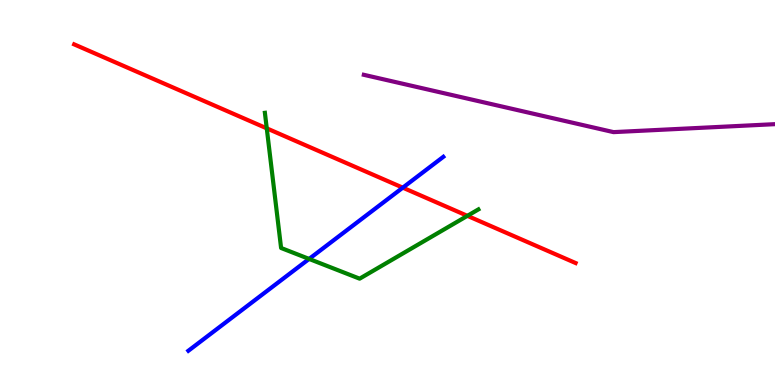[{'lines': ['blue', 'red'], 'intersections': [{'x': 5.2, 'y': 5.13}]}, {'lines': ['green', 'red'], 'intersections': [{'x': 3.44, 'y': 6.67}, {'x': 6.03, 'y': 4.39}]}, {'lines': ['purple', 'red'], 'intersections': []}, {'lines': ['blue', 'green'], 'intersections': [{'x': 3.99, 'y': 3.27}]}, {'lines': ['blue', 'purple'], 'intersections': []}, {'lines': ['green', 'purple'], 'intersections': []}]